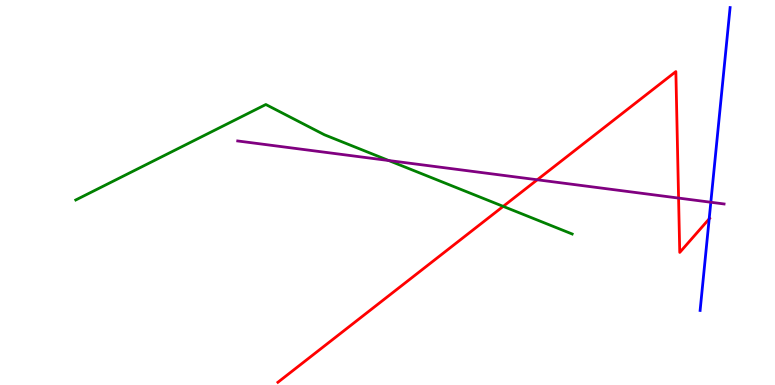[{'lines': ['blue', 'red'], 'intersections': [{'x': 9.15, 'y': 4.32}]}, {'lines': ['green', 'red'], 'intersections': [{'x': 6.49, 'y': 4.64}]}, {'lines': ['purple', 'red'], 'intersections': [{'x': 6.93, 'y': 5.33}, {'x': 8.76, 'y': 4.86}]}, {'lines': ['blue', 'green'], 'intersections': []}, {'lines': ['blue', 'purple'], 'intersections': [{'x': 9.17, 'y': 4.75}]}, {'lines': ['green', 'purple'], 'intersections': [{'x': 5.02, 'y': 5.83}]}]